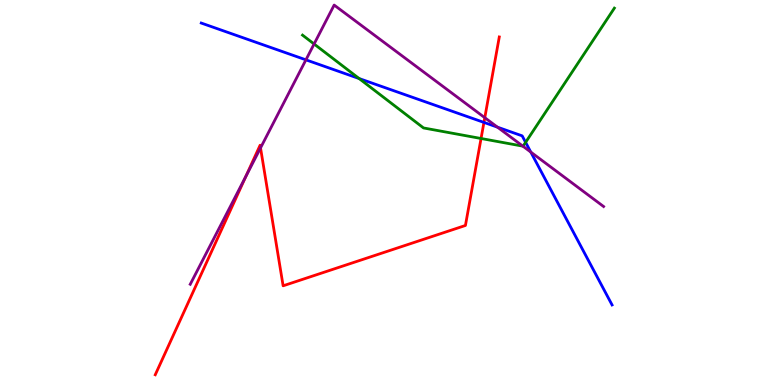[{'lines': ['blue', 'red'], 'intersections': [{'x': 6.24, 'y': 6.82}]}, {'lines': ['green', 'red'], 'intersections': [{'x': 6.21, 'y': 6.4}]}, {'lines': ['purple', 'red'], 'intersections': [{'x': 3.17, 'y': 5.42}, {'x': 3.36, 'y': 6.16}, {'x': 6.26, 'y': 6.94}]}, {'lines': ['blue', 'green'], 'intersections': [{'x': 4.63, 'y': 7.96}, {'x': 6.78, 'y': 6.3}]}, {'lines': ['blue', 'purple'], 'intersections': [{'x': 3.95, 'y': 8.45}, {'x': 6.42, 'y': 6.7}, {'x': 6.85, 'y': 6.05}]}, {'lines': ['green', 'purple'], 'intersections': [{'x': 4.05, 'y': 8.86}, {'x': 6.75, 'y': 6.2}]}]